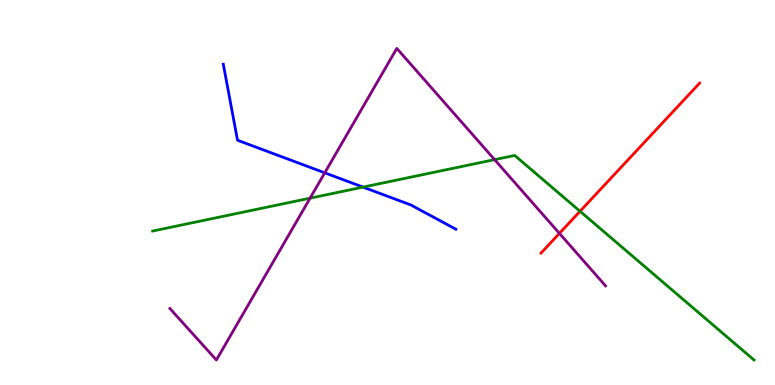[{'lines': ['blue', 'red'], 'intersections': []}, {'lines': ['green', 'red'], 'intersections': [{'x': 7.48, 'y': 4.51}]}, {'lines': ['purple', 'red'], 'intersections': [{'x': 7.22, 'y': 3.94}]}, {'lines': ['blue', 'green'], 'intersections': [{'x': 4.68, 'y': 5.14}]}, {'lines': ['blue', 'purple'], 'intersections': [{'x': 4.19, 'y': 5.51}]}, {'lines': ['green', 'purple'], 'intersections': [{'x': 4.0, 'y': 4.85}, {'x': 6.38, 'y': 5.85}]}]